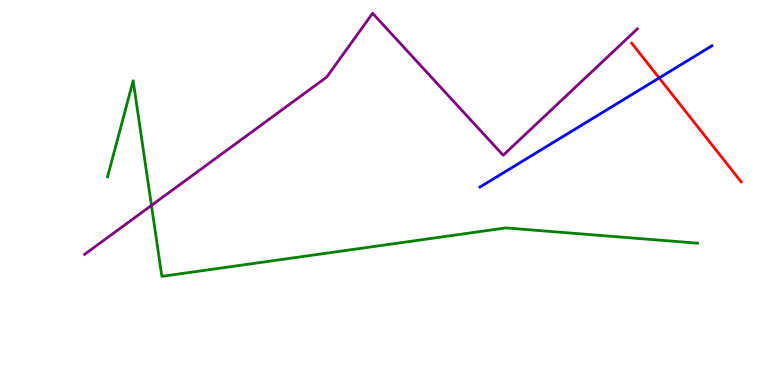[{'lines': ['blue', 'red'], 'intersections': [{'x': 8.51, 'y': 7.98}]}, {'lines': ['green', 'red'], 'intersections': []}, {'lines': ['purple', 'red'], 'intersections': []}, {'lines': ['blue', 'green'], 'intersections': []}, {'lines': ['blue', 'purple'], 'intersections': []}, {'lines': ['green', 'purple'], 'intersections': [{'x': 1.95, 'y': 4.66}]}]